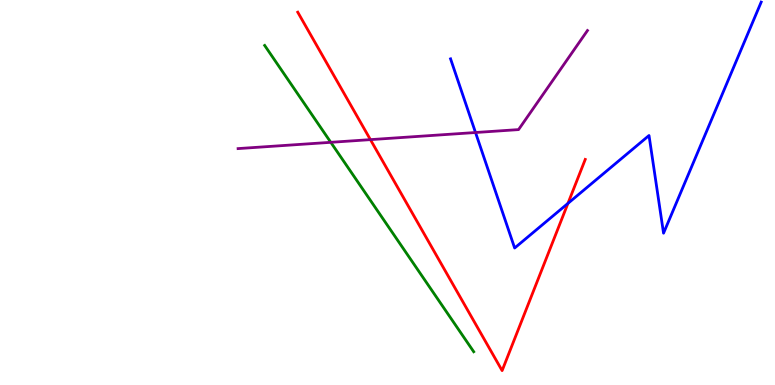[{'lines': ['blue', 'red'], 'intersections': [{'x': 7.33, 'y': 4.72}]}, {'lines': ['green', 'red'], 'intersections': []}, {'lines': ['purple', 'red'], 'intersections': [{'x': 4.78, 'y': 6.37}]}, {'lines': ['blue', 'green'], 'intersections': []}, {'lines': ['blue', 'purple'], 'intersections': [{'x': 6.14, 'y': 6.56}]}, {'lines': ['green', 'purple'], 'intersections': [{'x': 4.27, 'y': 6.3}]}]